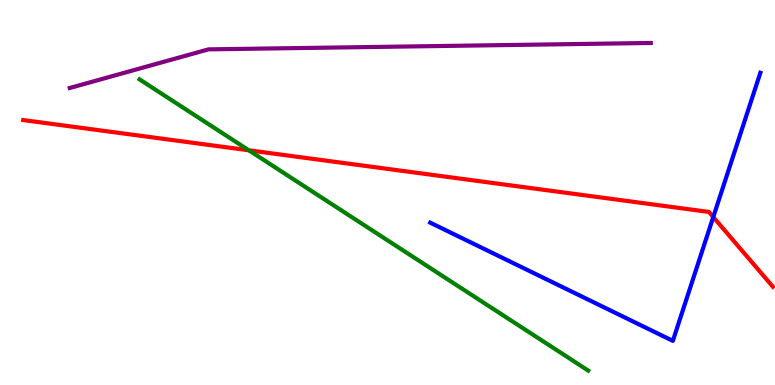[{'lines': ['blue', 'red'], 'intersections': [{'x': 9.2, 'y': 4.36}]}, {'lines': ['green', 'red'], 'intersections': [{'x': 3.21, 'y': 6.1}]}, {'lines': ['purple', 'red'], 'intersections': []}, {'lines': ['blue', 'green'], 'intersections': []}, {'lines': ['blue', 'purple'], 'intersections': []}, {'lines': ['green', 'purple'], 'intersections': []}]